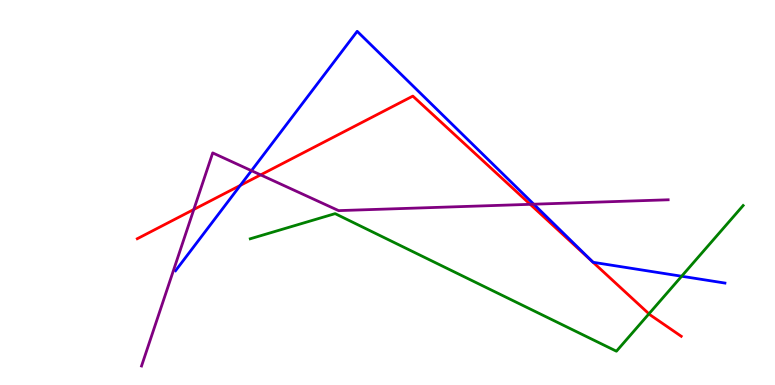[{'lines': ['blue', 'red'], 'intersections': [{'x': 3.1, 'y': 5.18}]}, {'lines': ['green', 'red'], 'intersections': [{'x': 8.37, 'y': 1.85}]}, {'lines': ['purple', 'red'], 'intersections': [{'x': 2.5, 'y': 4.56}, {'x': 3.36, 'y': 5.46}, {'x': 6.84, 'y': 4.69}]}, {'lines': ['blue', 'green'], 'intersections': [{'x': 8.8, 'y': 2.82}]}, {'lines': ['blue', 'purple'], 'intersections': [{'x': 3.24, 'y': 5.57}, {'x': 6.89, 'y': 4.7}]}, {'lines': ['green', 'purple'], 'intersections': []}]